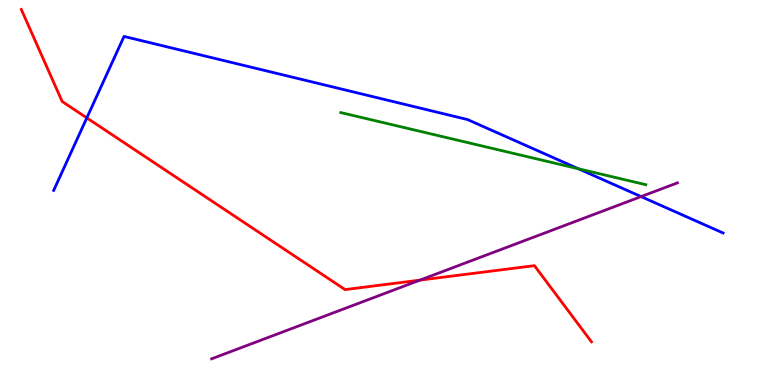[{'lines': ['blue', 'red'], 'intersections': [{'x': 1.12, 'y': 6.94}]}, {'lines': ['green', 'red'], 'intersections': []}, {'lines': ['purple', 'red'], 'intersections': [{'x': 5.42, 'y': 2.72}]}, {'lines': ['blue', 'green'], 'intersections': [{'x': 7.46, 'y': 5.62}]}, {'lines': ['blue', 'purple'], 'intersections': [{'x': 8.27, 'y': 4.89}]}, {'lines': ['green', 'purple'], 'intersections': []}]